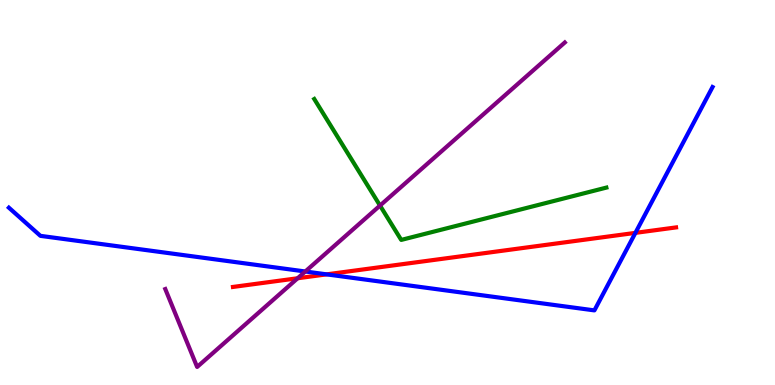[{'lines': ['blue', 'red'], 'intersections': [{'x': 4.21, 'y': 2.87}, {'x': 8.2, 'y': 3.95}]}, {'lines': ['green', 'red'], 'intersections': []}, {'lines': ['purple', 'red'], 'intersections': [{'x': 3.84, 'y': 2.77}]}, {'lines': ['blue', 'green'], 'intersections': []}, {'lines': ['blue', 'purple'], 'intersections': [{'x': 3.94, 'y': 2.95}]}, {'lines': ['green', 'purple'], 'intersections': [{'x': 4.9, 'y': 4.66}]}]